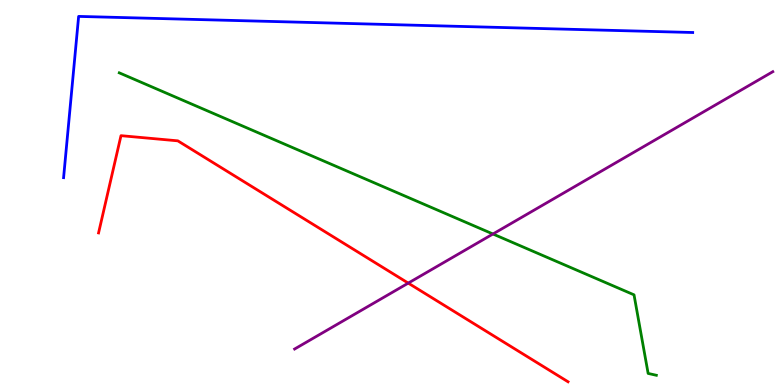[{'lines': ['blue', 'red'], 'intersections': []}, {'lines': ['green', 'red'], 'intersections': []}, {'lines': ['purple', 'red'], 'intersections': [{'x': 5.27, 'y': 2.65}]}, {'lines': ['blue', 'green'], 'intersections': []}, {'lines': ['blue', 'purple'], 'intersections': []}, {'lines': ['green', 'purple'], 'intersections': [{'x': 6.36, 'y': 3.92}]}]